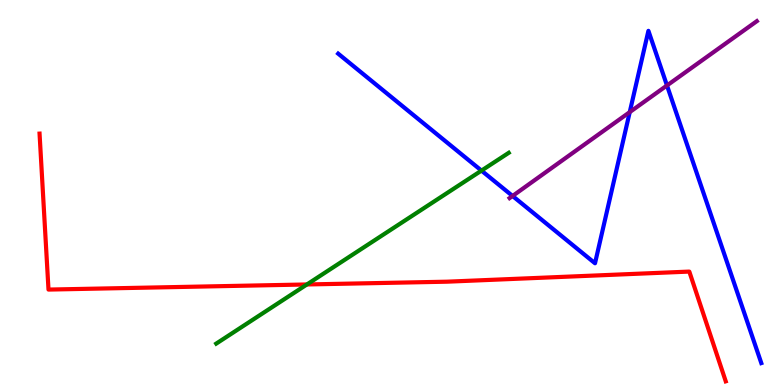[{'lines': ['blue', 'red'], 'intersections': []}, {'lines': ['green', 'red'], 'intersections': [{'x': 3.96, 'y': 2.61}]}, {'lines': ['purple', 'red'], 'intersections': []}, {'lines': ['blue', 'green'], 'intersections': [{'x': 6.21, 'y': 5.57}]}, {'lines': ['blue', 'purple'], 'intersections': [{'x': 6.61, 'y': 4.91}, {'x': 8.13, 'y': 7.09}, {'x': 8.61, 'y': 7.78}]}, {'lines': ['green', 'purple'], 'intersections': []}]